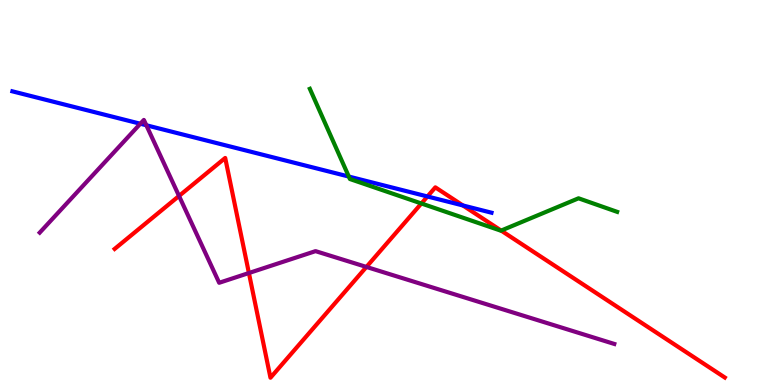[{'lines': ['blue', 'red'], 'intersections': [{'x': 5.52, 'y': 4.9}, {'x': 5.97, 'y': 4.66}]}, {'lines': ['green', 'red'], 'intersections': [{'x': 5.44, 'y': 4.71}, {'x': 6.47, 'y': 4.01}]}, {'lines': ['purple', 'red'], 'intersections': [{'x': 2.31, 'y': 4.91}, {'x': 3.21, 'y': 2.91}, {'x': 4.73, 'y': 3.07}]}, {'lines': ['blue', 'green'], 'intersections': [{'x': 4.5, 'y': 5.41}]}, {'lines': ['blue', 'purple'], 'intersections': [{'x': 1.81, 'y': 6.79}, {'x': 1.89, 'y': 6.75}]}, {'lines': ['green', 'purple'], 'intersections': []}]